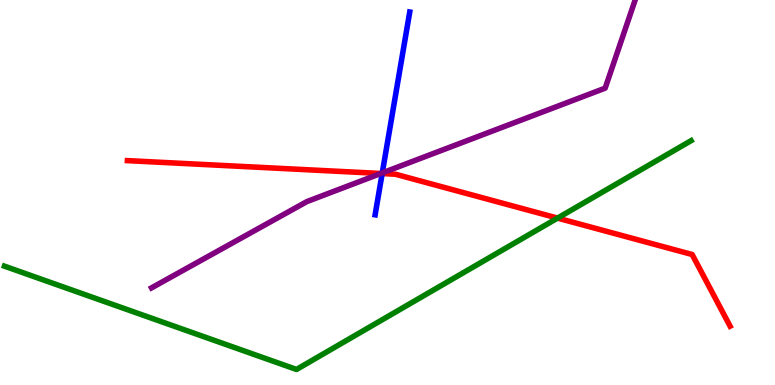[{'lines': ['blue', 'red'], 'intersections': [{'x': 4.93, 'y': 5.49}]}, {'lines': ['green', 'red'], 'intersections': [{'x': 7.19, 'y': 4.34}]}, {'lines': ['purple', 'red'], 'intersections': [{'x': 4.91, 'y': 5.49}]}, {'lines': ['blue', 'green'], 'intersections': []}, {'lines': ['blue', 'purple'], 'intersections': [{'x': 4.93, 'y': 5.51}]}, {'lines': ['green', 'purple'], 'intersections': []}]